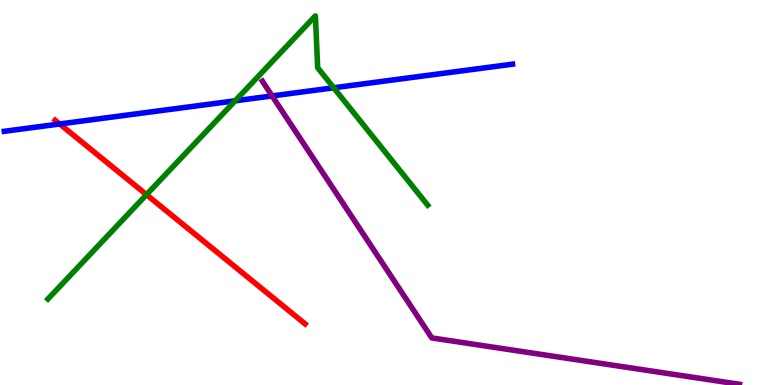[{'lines': ['blue', 'red'], 'intersections': [{'x': 0.77, 'y': 6.78}]}, {'lines': ['green', 'red'], 'intersections': [{'x': 1.89, 'y': 4.94}]}, {'lines': ['purple', 'red'], 'intersections': []}, {'lines': ['blue', 'green'], 'intersections': [{'x': 3.03, 'y': 7.38}, {'x': 4.31, 'y': 7.72}]}, {'lines': ['blue', 'purple'], 'intersections': [{'x': 3.51, 'y': 7.51}]}, {'lines': ['green', 'purple'], 'intersections': []}]